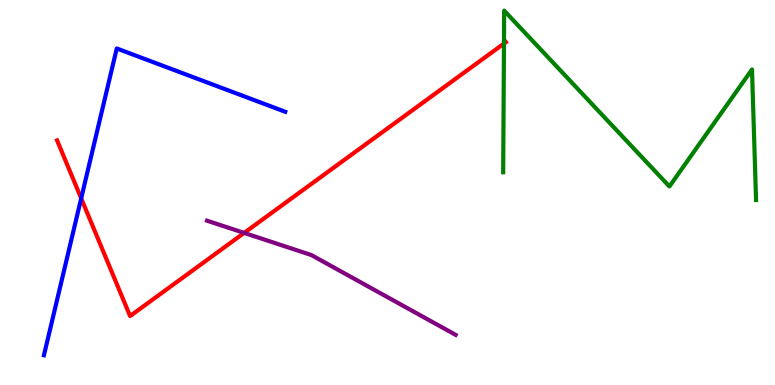[{'lines': ['blue', 'red'], 'intersections': [{'x': 1.05, 'y': 4.85}]}, {'lines': ['green', 'red'], 'intersections': [{'x': 6.5, 'y': 8.87}]}, {'lines': ['purple', 'red'], 'intersections': [{'x': 3.15, 'y': 3.95}]}, {'lines': ['blue', 'green'], 'intersections': []}, {'lines': ['blue', 'purple'], 'intersections': []}, {'lines': ['green', 'purple'], 'intersections': []}]